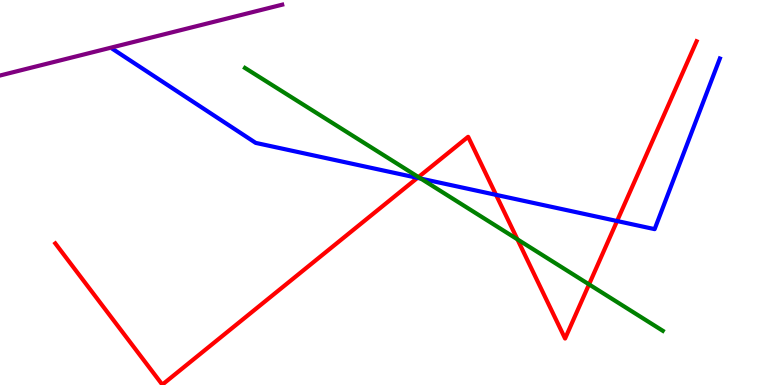[{'lines': ['blue', 'red'], 'intersections': [{'x': 5.39, 'y': 5.38}, {'x': 6.4, 'y': 4.94}, {'x': 7.96, 'y': 4.26}]}, {'lines': ['green', 'red'], 'intersections': [{'x': 5.4, 'y': 5.4}, {'x': 6.68, 'y': 3.78}, {'x': 7.6, 'y': 2.61}]}, {'lines': ['purple', 'red'], 'intersections': []}, {'lines': ['blue', 'green'], 'intersections': [{'x': 5.43, 'y': 5.36}]}, {'lines': ['blue', 'purple'], 'intersections': []}, {'lines': ['green', 'purple'], 'intersections': []}]